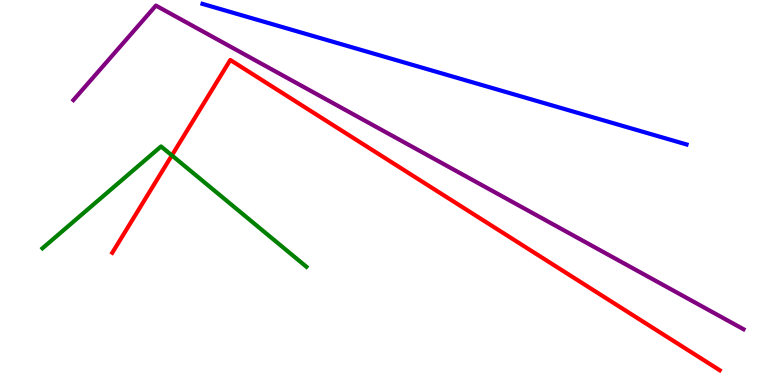[{'lines': ['blue', 'red'], 'intersections': []}, {'lines': ['green', 'red'], 'intersections': [{'x': 2.22, 'y': 5.96}]}, {'lines': ['purple', 'red'], 'intersections': []}, {'lines': ['blue', 'green'], 'intersections': []}, {'lines': ['blue', 'purple'], 'intersections': []}, {'lines': ['green', 'purple'], 'intersections': []}]